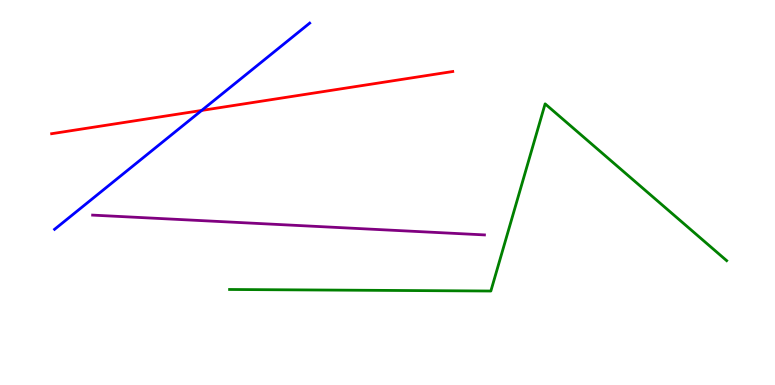[{'lines': ['blue', 'red'], 'intersections': [{'x': 2.6, 'y': 7.13}]}, {'lines': ['green', 'red'], 'intersections': []}, {'lines': ['purple', 'red'], 'intersections': []}, {'lines': ['blue', 'green'], 'intersections': []}, {'lines': ['blue', 'purple'], 'intersections': []}, {'lines': ['green', 'purple'], 'intersections': []}]